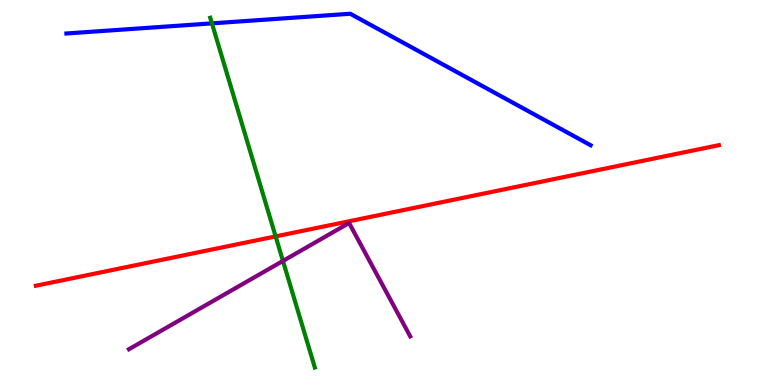[{'lines': ['blue', 'red'], 'intersections': []}, {'lines': ['green', 'red'], 'intersections': [{'x': 3.56, 'y': 3.86}]}, {'lines': ['purple', 'red'], 'intersections': []}, {'lines': ['blue', 'green'], 'intersections': [{'x': 2.73, 'y': 9.39}]}, {'lines': ['blue', 'purple'], 'intersections': []}, {'lines': ['green', 'purple'], 'intersections': [{'x': 3.65, 'y': 3.22}]}]